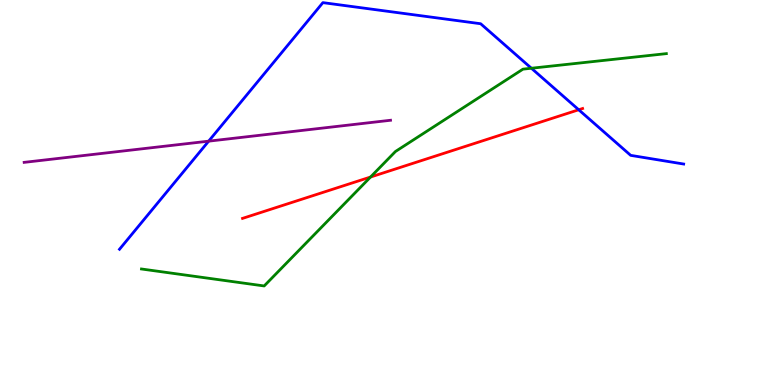[{'lines': ['blue', 'red'], 'intersections': [{'x': 7.47, 'y': 7.15}]}, {'lines': ['green', 'red'], 'intersections': [{'x': 4.78, 'y': 5.4}]}, {'lines': ['purple', 'red'], 'intersections': []}, {'lines': ['blue', 'green'], 'intersections': [{'x': 6.86, 'y': 8.23}]}, {'lines': ['blue', 'purple'], 'intersections': [{'x': 2.69, 'y': 6.33}]}, {'lines': ['green', 'purple'], 'intersections': []}]